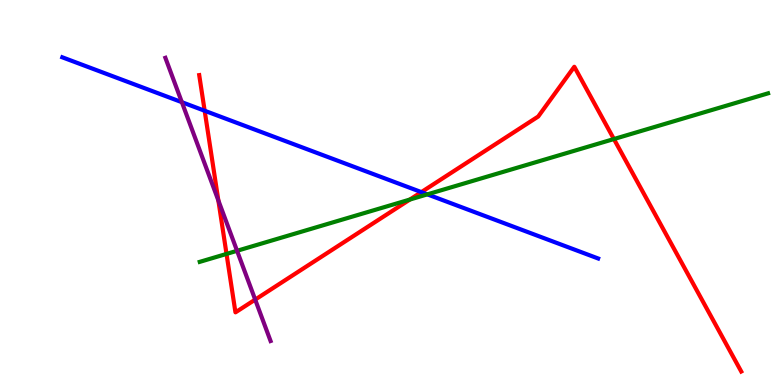[{'lines': ['blue', 'red'], 'intersections': [{'x': 2.64, 'y': 7.12}, {'x': 5.44, 'y': 5.01}]}, {'lines': ['green', 'red'], 'intersections': [{'x': 2.92, 'y': 3.4}, {'x': 5.29, 'y': 4.82}, {'x': 7.92, 'y': 6.39}]}, {'lines': ['purple', 'red'], 'intersections': [{'x': 2.82, 'y': 4.79}, {'x': 3.29, 'y': 2.22}]}, {'lines': ['blue', 'green'], 'intersections': [{'x': 5.51, 'y': 4.95}]}, {'lines': ['blue', 'purple'], 'intersections': [{'x': 2.35, 'y': 7.35}]}, {'lines': ['green', 'purple'], 'intersections': [{'x': 3.06, 'y': 3.49}]}]